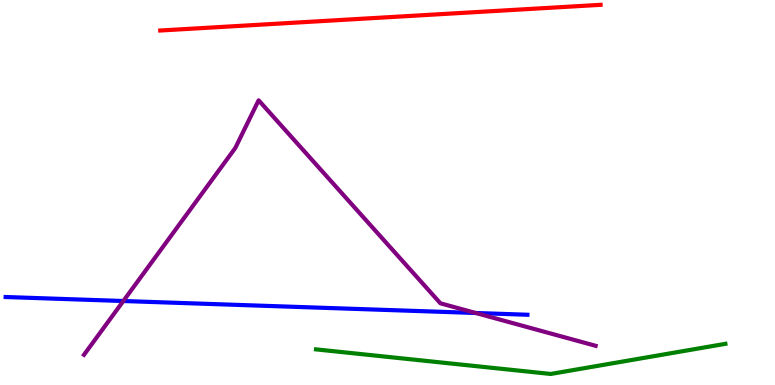[{'lines': ['blue', 'red'], 'intersections': []}, {'lines': ['green', 'red'], 'intersections': []}, {'lines': ['purple', 'red'], 'intersections': []}, {'lines': ['blue', 'green'], 'intersections': []}, {'lines': ['blue', 'purple'], 'intersections': [{'x': 1.59, 'y': 2.18}, {'x': 6.14, 'y': 1.87}]}, {'lines': ['green', 'purple'], 'intersections': []}]